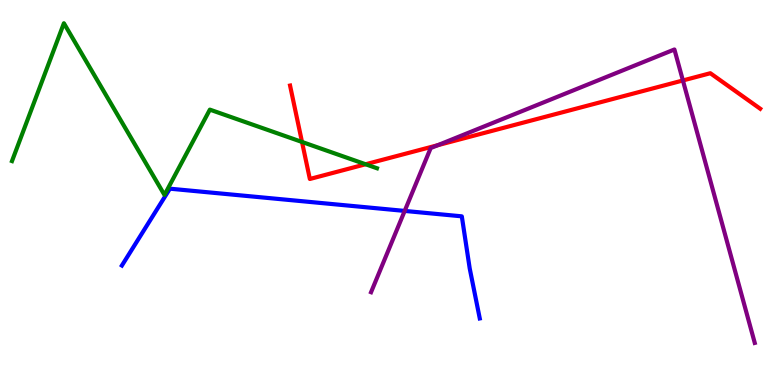[{'lines': ['blue', 'red'], 'intersections': []}, {'lines': ['green', 'red'], 'intersections': [{'x': 3.9, 'y': 6.31}, {'x': 4.72, 'y': 5.73}]}, {'lines': ['purple', 'red'], 'intersections': [{'x': 5.65, 'y': 6.23}, {'x': 8.81, 'y': 7.91}]}, {'lines': ['blue', 'green'], 'intersections': []}, {'lines': ['blue', 'purple'], 'intersections': [{'x': 5.22, 'y': 4.52}]}, {'lines': ['green', 'purple'], 'intersections': []}]